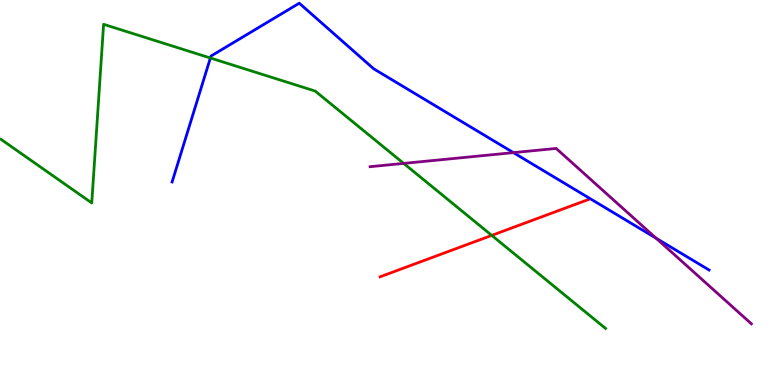[{'lines': ['blue', 'red'], 'intersections': []}, {'lines': ['green', 'red'], 'intersections': [{'x': 6.35, 'y': 3.89}]}, {'lines': ['purple', 'red'], 'intersections': []}, {'lines': ['blue', 'green'], 'intersections': [{'x': 2.71, 'y': 8.49}]}, {'lines': ['blue', 'purple'], 'intersections': [{'x': 6.62, 'y': 6.04}, {'x': 8.47, 'y': 3.81}]}, {'lines': ['green', 'purple'], 'intersections': [{'x': 5.21, 'y': 5.76}]}]